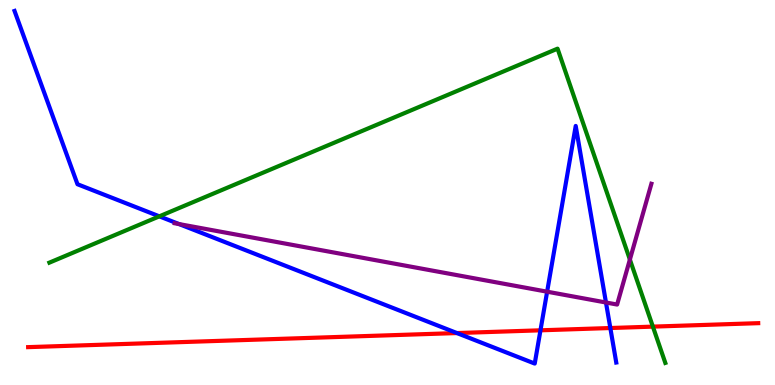[{'lines': ['blue', 'red'], 'intersections': [{'x': 5.9, 'y': 1.35}, {'x': 6.97, 'y': 1.42}, {'x': 7.88, 'y': 1.48}]}, {'lines': ['green', 'red'], 'intersections': [{'x': 8.42, 'y': 1.52}]}, {'lines': ['purple', 'red'], 'intersections': []}, {'lines': ['blue', 'green'], 'intersections': [{'x': 2.06, 'y': 4.38}]}, {'lines': ['blue', 'purple'], 'intersections': [{'x': 2.31, 'y': 4.18}, {'x': 7.06, 'y': 2.42}, {'x': 7.82, 'y': 2.14}]}, {'lines': ['green', 'purple'], 'intersections': [{'x': 8.13, 'y': 3.26}]}]